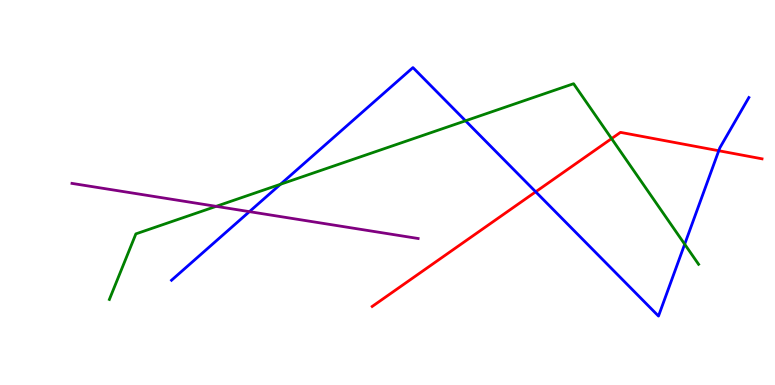[{'lines': ['blue', 'red'], 'intersections': [{'x': 6.91, 'y': 5.02}, {'x': 9.27, 'y': 6.08}]}, {'lines': ['green', 'red'], 'intersections': [{'x': 7.89, 'y': 6.4}]}, {'lines': ['purple', 'red'], 'intersections': []}, {'lines': ['blue', 'green'], 'intersections': [{'x': 3.62, 'y': 5.21}, {'x': 6.01, 'y': 6.86}, {'x': 8.83, 'y': 3.66}]}, {'lines': ['blue', 'purple'], 'intersections': [{'x': 3.22, 'y': 4.5}]}, {'lines': ['green', 'purple'], 'intersections': [{'x': 2.79, 'y': 4.64}]}]